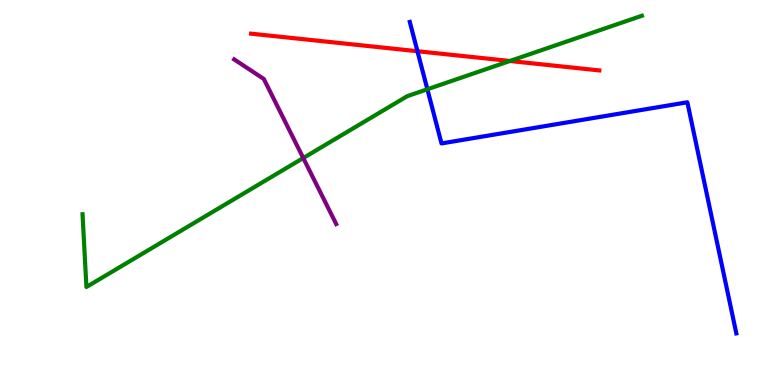[{'lines': ['blue', 'red'], 'intersections': [{'x': 5.39, 'y': 8.67}]}, {'lines': ['green', 'red'], 'intersections': [{'x': 6.58, 'y': 8.42}]}, {'lines': ['purple', 'red'], 'intersections': []}, {'lines': ['blue', 'green'], 'intersections': [{'x': 5.51, 'y': 7.68}]}, {'lines': ['blue', 'purple'], 'intersections': []}, {'lines': ['green', 'purple'], 'intersections': [{'x': 3.91, 'y': 5.9}]}]